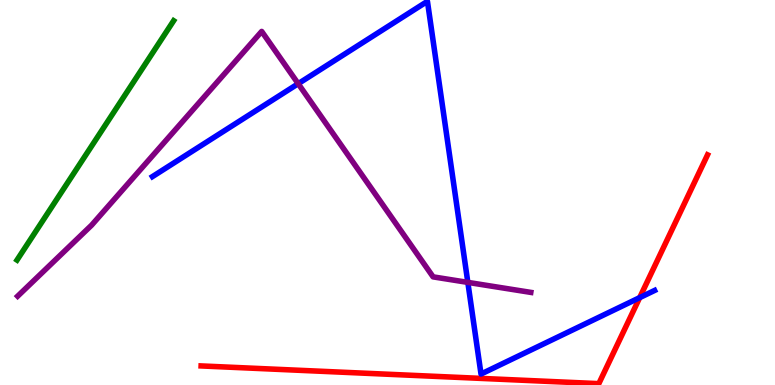[{'lines': ['blue', 'red'], 'intersections': [{'x': 8.25, 'y': 2.27}]}, {'lines': ['green', 'red'], 'intersections': []}, {'lines': ['purple', 'red'], 'intersections': []}, {'lines': ['blue', 'green'], 'intersections': []}, {'lines': ['blue', 'purple'], 'intersections': [{'x': 3.85, 'y': 7.83}, {'x': 6.04, 'y': 2.67}]}, {'lines': ['green', 'purple'], 'intersections': []}]